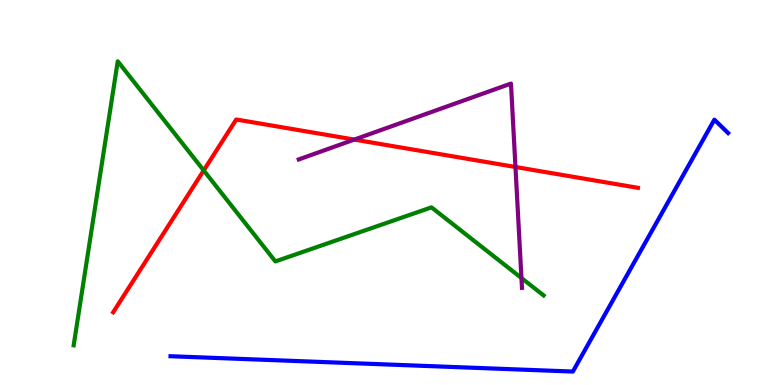[{'lines': ['blue', 'red'], 'intersections': []}, {'lines': ['green', 'red'], 'intersections': [{'x': 2.63, 'y': 5.57}]}, {'lines': ['purple', 'red'], 'intersections': [{'x': 4.57, 'y': 6.37}, {'x': 6.65, 'y': 5.66}]}, {'lines': ['blue', 'green'], 'intersections': []}, {'lines': ['blue', 'purple'], 'intersections': []}, {'lines': ['green', 'purple'], 'intersections': [{'x': 6.73, 'y': 2.78}]}]